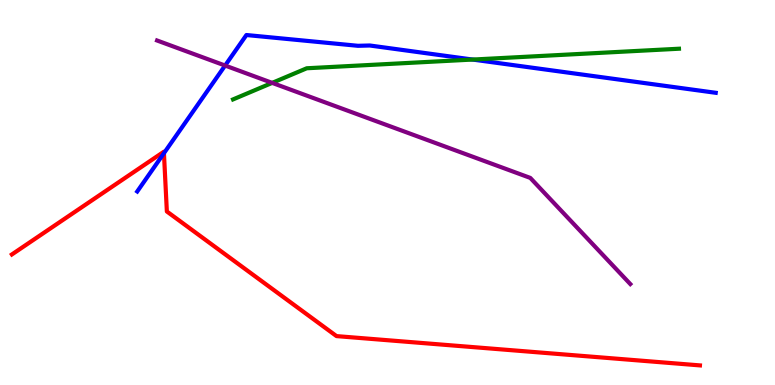[{'lines': ['blue', 'red'], 'intersections': [{'x': 2.12, 'y': 6.02}]}, {'lines': ['green', 'red'], 'intersections': []}, {'lines': ['purple', 'red'], 'intersections': []}, {'lines': ['blue', 'green'], 'intersections': [{'x': 6.1, 'y': 8.45}]}, {'lines': ['blue', 'purple'], 'intersections': [{'x': 2.9, 'y': 8.3}]}, {'lines': ['green', 'purple'], 'intersections': [{'x': 3.51, 'y': 7.85}]}]